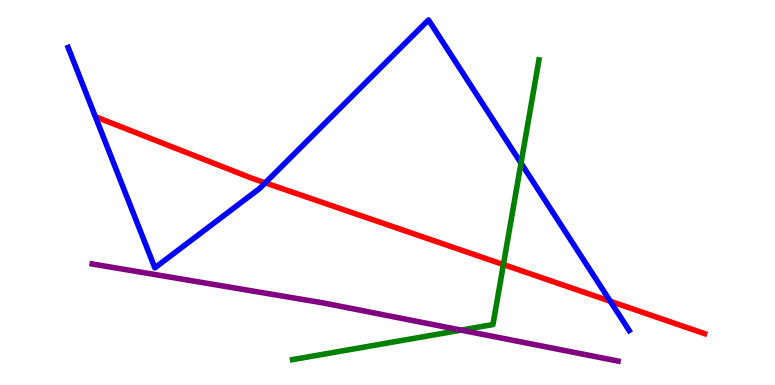[{'lines': ['blue', 'red'], 'intersections': [{'x': 3.42, 'y': 5.25}, {'x': 7.87, 'y': 2.18}]}, {'lines': ['green', 'red'], 'intersections': [{'x': 6.5, 'y': 3.13}]}, {'lines': ['purple', 'red'], 'intersections': []}, {'lines': ['blue', 'green'], 'intersections': [{'x': 6.72, 'y': 5.76}]}, {'lines': ['blue', 'purple'], 'intersections': []}, {'lines': ['green', 'purple'], 'intersections': [{'x': 5.95, 'y': 1.43}]}]